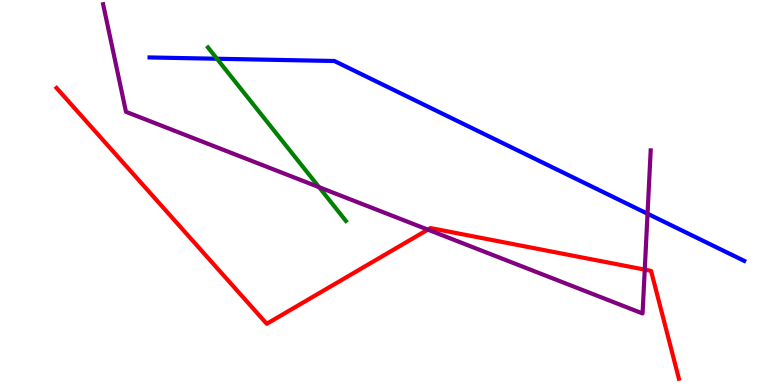[{'lines': ['blue', 'red'], 'intersections': []}, {'lines': ['green', 'red'], 'intersections': []}, {'lines': ['purple', 'red'], 'intersections': [{'x': 5.52, 'y': 4.04}, {'x': 8.32, 'y': 3.0}]}, {'lines': ['blue', 'green'], 'intersections': [{'x': 2.8, 'y': 8.47}]}, {'lines': ['blue', 'purple'], 'intersections': [{'x': 8.36, 'y': 4.45}]}, {'lines': ['green', 'purple'], 'intersections': [{'x': 4.12, 'y': 5.14}]}]